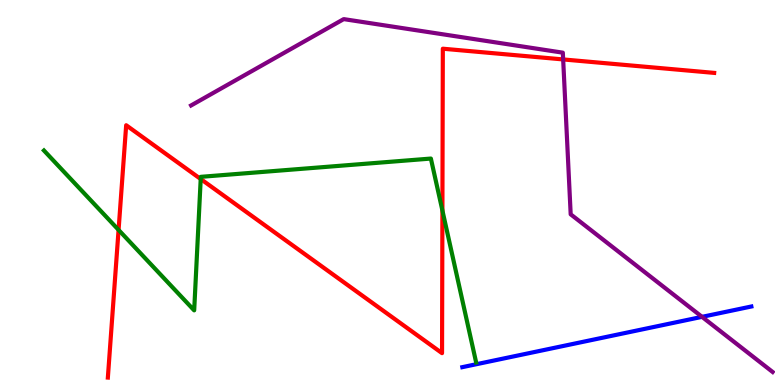[{'lines': ['blue', 'red'], 'intersections': []}, {'lines': ['green', 'red'], 'intersections': [{'x': 1.53, 'y': 4.03}, {'x': 2.59, 'y': 5.35}, {'x': 5.71, 'y': 4.53}]}, {'lines': ['purple', 'red'], 'intersections': [{'x': 7.27, 'y': 8.46}]}, {'lines': ['blue', 'green'], 'intersections': []}, {'lines': ['blue', 'purple'], 'intersections': [{'x': 9.06, 'y': 1.77}]}, {'lines': ['green', 'purple'], 'intersections': []}]